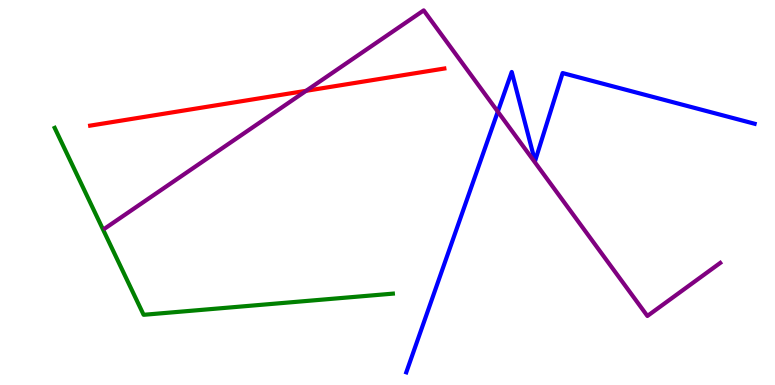[{'lines': ['blue', 'red'], 'intersections': []}, {'lines': ['green', 'red'], 'intersections': []}, {'lines': ['purple', 'red'], 'intersections': [{'x': 3.95, 'y': 7.64}]}, {'lines': ['blue', 'green'], 'intersections': []}, {'lines': ['blue', 'purple'], 'intersections': [{'x': 6.42, 'y': 7.1}]}, {'lines': ['green', 'purple'], 'intersections': []}]